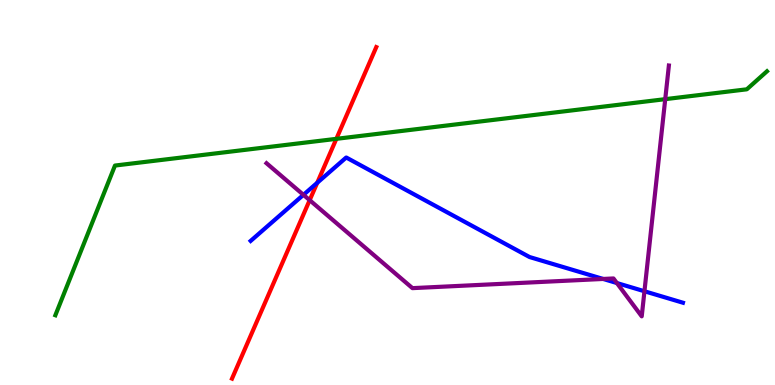[{'lines': ['blue', 'red'], 'intersections': [{'x': 4.09, 'y': 5.25}]}, {'lines': ['green', 'red'], 'intersections': [{'x': 4.34, 'y': 6.39}]}, {'lines': ['purple', 'red'], 'intersections': [{'x': 4.0, 'y': 4.8}]}, {'lines': ['blue', 'green'], 'intersections': []}, {'lines': ['blue', 'purple'], 'intersections': [{'x': 3.92, 'y': 4.94}, {'x': 7.78, 'y': 2.75}, {'x': 7.96, 'y': 2.65}, {'x': 8.32, 'y': 2.44}]}, {'lines': ['green', 'purple'], 'intersections': [{'x': 8.58, 'y': 7.42}]}]